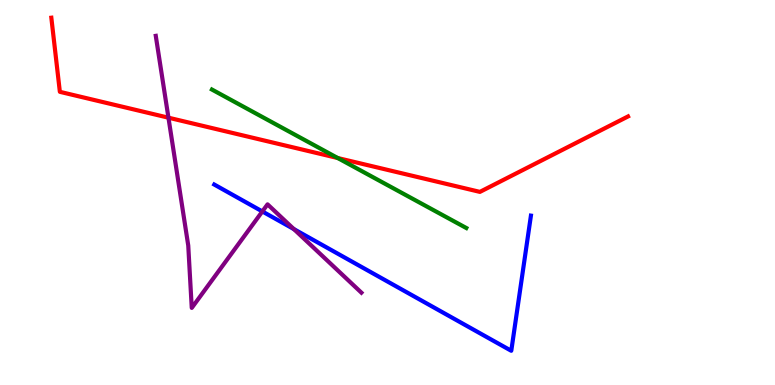[{'lines': ['blue', 'red'], 'intersections': []}, {'lines': ['green', 'red'], 'intersections': [{'x': 4.36, 'y': 5.9}]}, {'lines': ['purple', 'red'], 'intersections': [{'x': 2.17, 'y': 6.94}]}, {'lines': ['blue', 'green'], 'intersections': []}, {'lines': ['blue', 'purple'], 'intersections': [{'x': 3.39, 'y': 4.51}, {'x': 3.79, 'y': 4.05}]}, {'lines': ['green', 'purple'], 'intersections': []}]